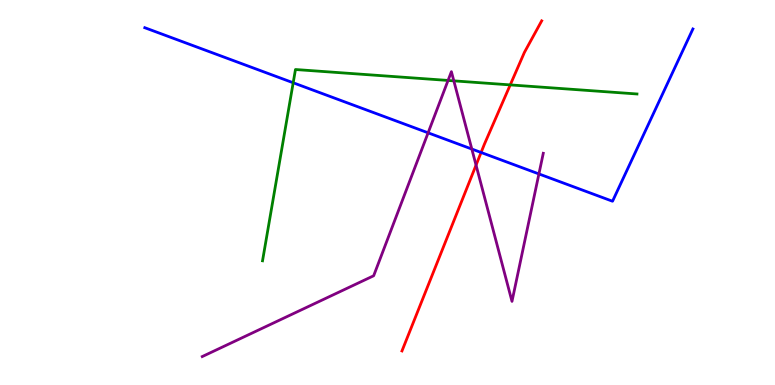[{'lines': ['blue', 'red'], 'intersections': [{'x': 6.21, 'y': 6.04}]}, {'lines': ['green', 'red'], 'intersections': [{'x': 6.58, 'y': 7.79}]}, {'lines': ['purple', 'red'], 'intersections': [{'x': 6.14, 'y': 5.71}]}, {'lines': ['blue', 'green'], 'intersections': [{'x': 3.78, 'y': 7.85}]}, {'lines': ['blue', 'purple'], 'intersections': [{'x': 5.52, 'y': 6.55}, {'x': 6.09, 'y': 6.13}, {'x': 6.95, 'y': 5.48}]}, {'lines': ['green', 'purple'], 'intersections': [{'x': 5.78, 'y': 7.91}, {'x': 5.86, 'y': 7.9}]}]